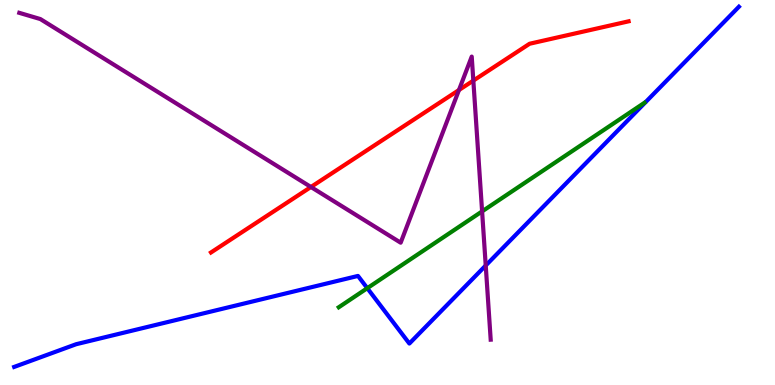[{'lines': ['blue', 'red'], 'intersections': []}, {'lines': ['green', 'red'], 'intersections': []}, {'lines': ['purple', 'red'], 'intersections': [{'x': 4.01, 'y': 5.14}, {'x': 5.92, 'y': 7.66}, {'x': 6.11, 'y': 7.91}]}, {'lines': ['blue', 'green'], 'intersections': [{'x': 4.74, 'y': 2.51}]}, {'lines': ['blue', 'purple'], 'intersections': [{'x': 6.27, 'y': 3.1}]}, {'lines': ['green', 'purple'], 'intersections': [{'x': 6.22, 'y': 4.51}]}]